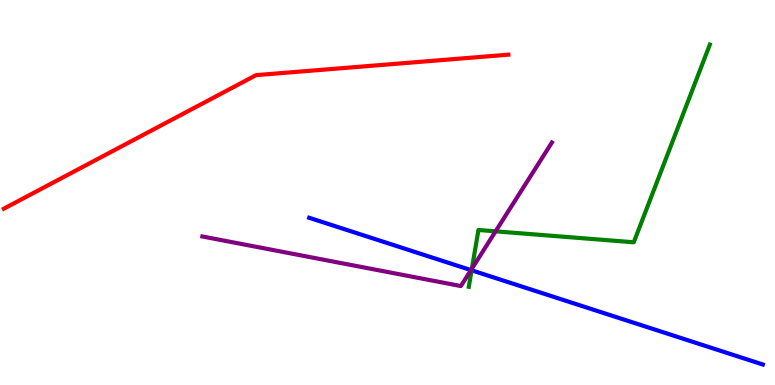[{'lines': ['blue', 'red'], 'intersections': []}, {'lines': ['green', 'red'], 'intersections': []}, {'lines': ['purple', 'red'], 'intersections': []}, {'lines': ['blue', 'green'], 'intersections': [{'x': 6.09, 'y': 2.98}]}, {'lines': ['blue', 'purple'], 'intersections': [{'x': 6.08, 'y': 2.98}]}, {'lines': ['green', 'purple'], 'intersections': [{'x': 6.09, 'y': 3.02}, {'x': 6.39, 'y': 3.99}]}]